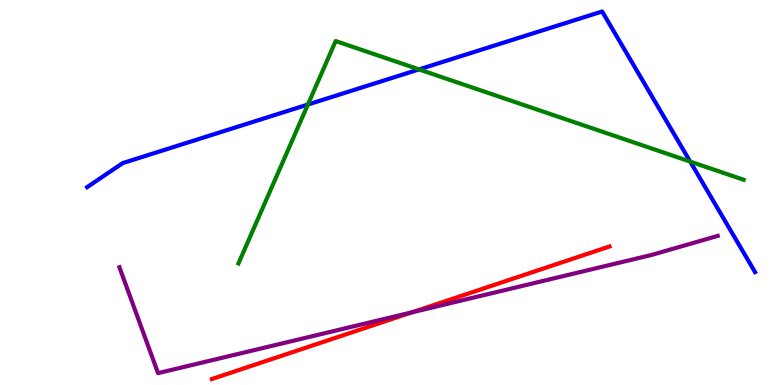[{'lines': ['blue', 'red'], 'intersections': []}, {'lines': ['green', 'red'], 'intersections': []}, {'lines': ['purple', 'red'], 'intersections': [{'x': 5.32, 'y': 1.89}]}, {'lines': ['blue', 'green'], 'intersections': [{'x': 3.97, 'y': 7.28}, {'x': 5.41, 'y': 8.2}, {'x': 8.91, 'y': 5.8}]}, {'lines': ['blue', 'purple'], 'intersections': []}, {'lines': ['green', 'purple'], 'intersections': []}]